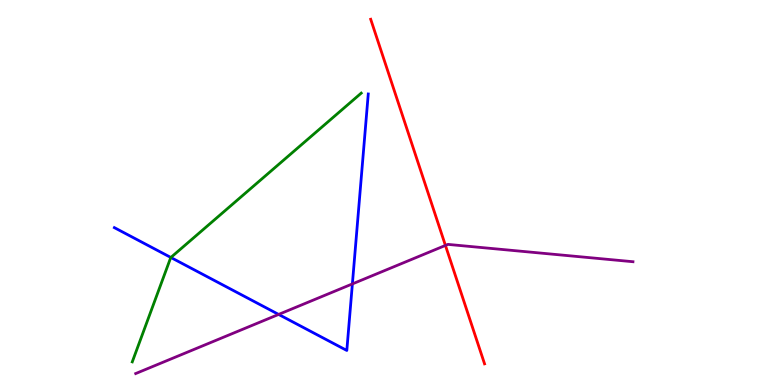[{'lines': ['blue', 'red'], 'intersections': []}, {'lines': ['green', 'red'], 'intersections': []}, {'lines': ['purple', 'red'], 'intersections': [{'x': 5.75, 'y': 3.63}]}, {'lines': ['blue', 'green'], 'intersections': [{'x': 2.2, 'y': 3.31}]}, {'lines': ['blue', 'purple'], 'intersections': [{'x': 3.6, 'y': 1.83}, {'x': 4.55, 'y': 2.63}]}, {'lines': ['green', 'purple'], 'intersections': []}]